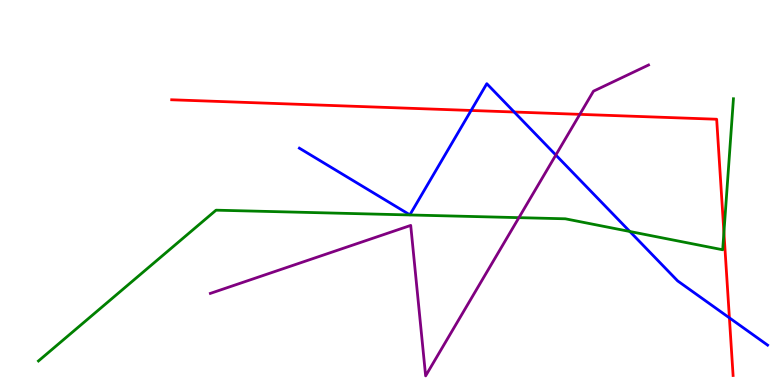[{'lines': ['blue', 'red'], 'intersections': [{'x': 6.08, 'y': 7.13}, {'x': 6.63, 'y': 7.09}, {'x': 9.41, 'y': 1.74}]}, {'lines': ['green', 'red'], 'intersections': [{'x': 9.34, 'y': 3.96}]}, {'lines': ['purple', 'red'], 'intersections': [{'x': 7.48, 'y': 7.03}]}, {'lines': ['blue', 'green'], 'intersections': [{'x': 8.13, 'y': 3.99}]}, {'lines': ['blue', 'purple'], 'intersections': [{'x': 7.17, 'y': 5.97}]}, {'lines': ['green', 'purple'], 'intersections': [{'x': 6.7, 'y': 4.35}]}]